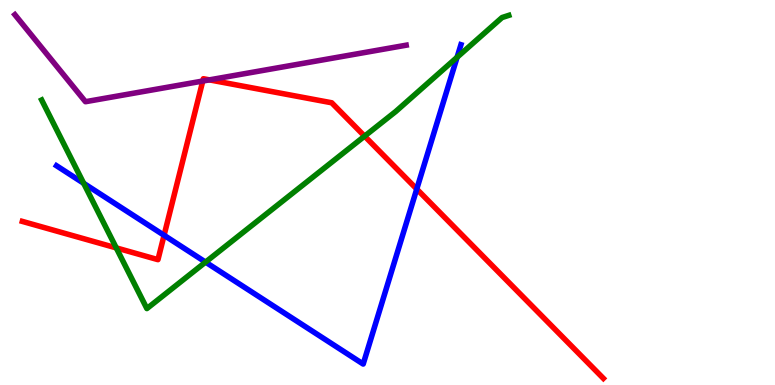[{'lines': ['blue', 'red'], 'intersections': [{'x': 2.12, 'y': 3.89}, {'x': 5.38, 'y': 5.09}]}, {'lines': ['green', 'red'], 'intersections': [{'x': 1.5, 'y': 3.56}, {'x': 4.7, 'y': 6.46}]}, {'lines': ['purple', 'red'], 'intersections': [{'x': 2.62, 'y': 7.9}, {'x': 2.7, 'y': 7.93}]}, {'lines': ['blue', 'green'], 'intersections': [{'x': 1.08, 'y': 5.24}, {'x': 2.65, 'y': 3.19}, {'x': 5.9, 'y': 8.51}]}, {'lines': ['blue', 'purple'], 'intersections': []}, {'lines': ['green', 'purple'], 'intersections': []}]